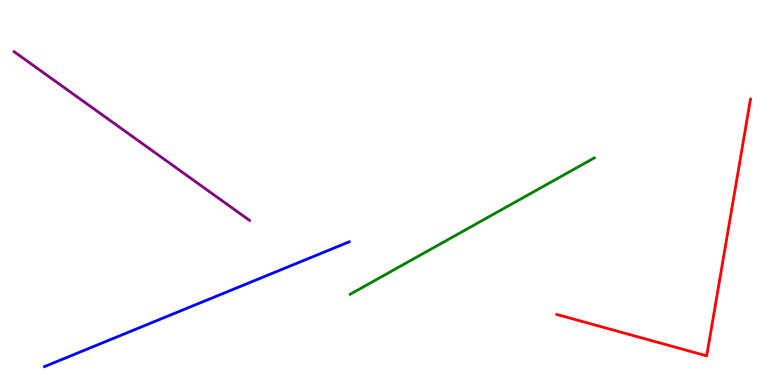[{'lines': ['blue', 'red'], 'intersections': []}, {'lines': ['green', 'red'], 'intersections': []}, {'lines': ['purple', 'red'], 'intersections': []}, {'lines': ['blue', 'green'], 'intersections': []}, {'lines': ['blue', 'purple'], 'intersections': []}, {'lines': ['green', 'purple'], 'intersections': []}]